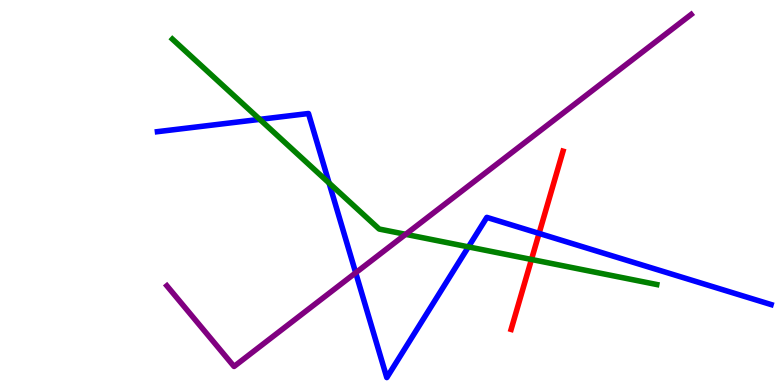[{'lines': ['blue', 'red'], 'intersections': [{'x': 6.96, 'y': 3.94}]}, {'lines': ['green', 'red'], 'intersections': [{'x': 6.86, 'y': 3.26}]}, {'lines': ['purple', 'red'], 'intersections': []}, {'lines': ['blue', 'green'], 'intersections': [{'x': 3.35, 'y': 6.9}, {'x': 4.25, 'y': 5.25}, {'x': 6.04, 'y': 3.59}]}, {'lines': ['blue', 'purple'], 'intersections': [{'x': 4.59, 'y': 2.91}]}, {'lines': ['green', 'purple'], 'intersections': [{'x': 5.23, 'y': 3.91}]}]